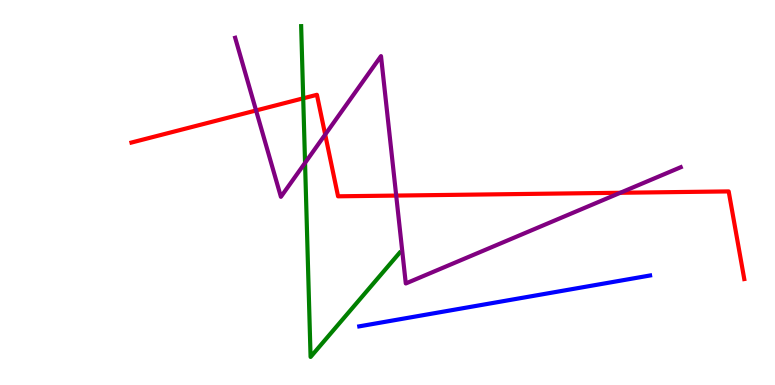[{'lines': ['blue', 'red'], 'intersections': []}, {'lines': ['green', 'red'], 'intersections': [{'x': 3.91, 'y': 7.45}]}, {'lines': ['purple', 'red'], 'intersections': [{'x': 3.3, 'y': 7.13}, {'x': 4.2, 'y': 6.5}, {'x': 5.11, 'y': 4.92}, {'x': 8.0, 'y': 4.99}]}, {'lines': ['blue', 'green'], 'intersections': []}, {'lines': ['blue', 'purple'], 'intersections': []}, {'lines': ['green', 'purple'], 'intersections': [{'x': 3.94, 'y': 5.77}]}]